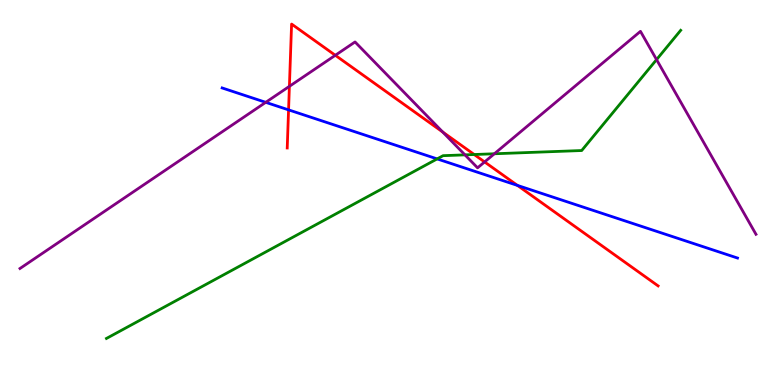[{'lines': ['blue', 'red'], 'intersections': [{'x': 3.72, 'y': 7.15}, {'x': 6.68, 'y': 5.18}]}, {'lines': ['green', 'red'], 'intersections': [{'x': 6.12, 'y': 5.99}]}, {'lines': ['purple', 'red'], 'intersections': [{'x': 3.73, 'y': 7.76}, {'x': 4.33, 'y': 8.56}, {'x': 5.71, 'y': 6.57}, {'x': 6.25, 'y': 5.79}]}, {'lines': ['blue', 'green'], 'intersections': [{'x': 5.64, 'y': 5.87}]}, {'lines': ['blue', 'purple'], 'intersections': [{'x': 3.43, 'y': 7.34}]}, {'lines': ['green', 'purple'], 'intersections': [{'x': 6.0, 'y': 5.98}, {'x': 6.38, 'y': 6.01}, {'x': 8.47, 'y': 8.45}]}]